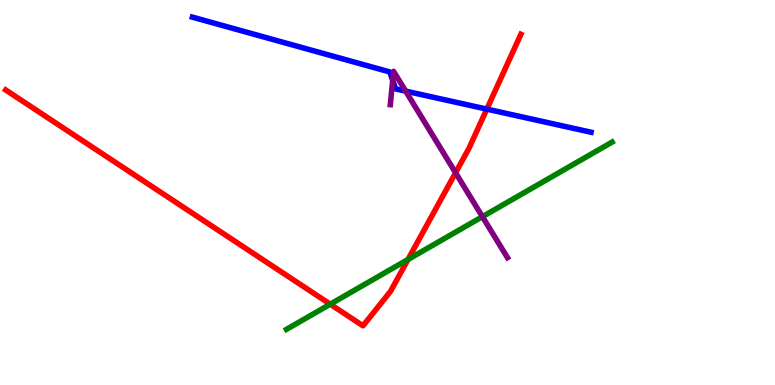[{'lines': ['blue', 'red'], 'intersections': [{'x': 6.28, 'y': 7.17}]}, {'lines': ['green', 'red'], 'intersections': [{'x': 4.26, 'y': 2.1}, {'x': 5.26, 'y': 3.26}]}, {'lines': ['purple', 'red'], 'intersections': [{'x': 5.88, 'y': 5.51}]}, {'lines': ['blue', 'green'], 'intersections': []}, {'lines': ['blue', 'purple'], 'intersections': [{'x': 5.07, 'y': 7.91}, {'x': 5.23, 'y': 7.63}]}, {'lines': ['green', 'purple'], 'intersections': [{'x': 6.22, 'y': 4.37}]}]